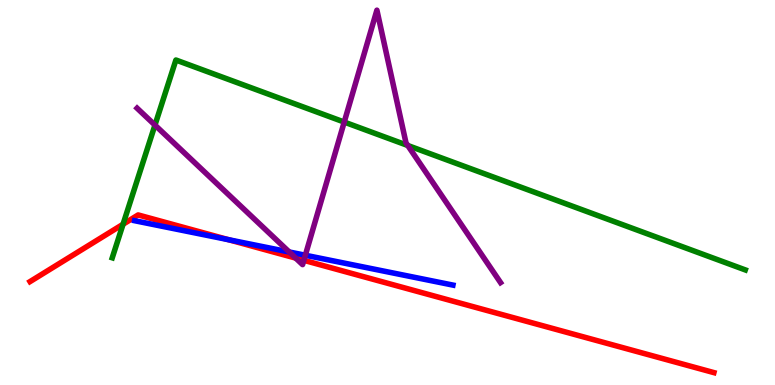[{'lines': ['blue', 'red'], 'intersections': [{'x': 2.95, 'y': 3.77}]}, {'lines': ['green', 'red'], 'intersections': [{'x': 1.59, 'y': 4.18}]}, {'lines': ['purple', 'red'], 'intersections': [{'x': 3.82, 'y': 3.3}, {'x': 3.92, 'y': 3.24}]}, {'lines': ['blue', 'green'], 'intersections': []}, {'lines': ['blue', 'purple'], 'intersections': [{'x': 3.73, 'y': 3.46}, {'x': 3.94, 'y': 3.37}]}, {'lines': ['green', 'purple'], 'intersections': [{'x': 2.0, 'y': 6.75}, {'x': 4.44, 'y': 6.83}, {'x': 5.26, 'y': 6.22}]}]